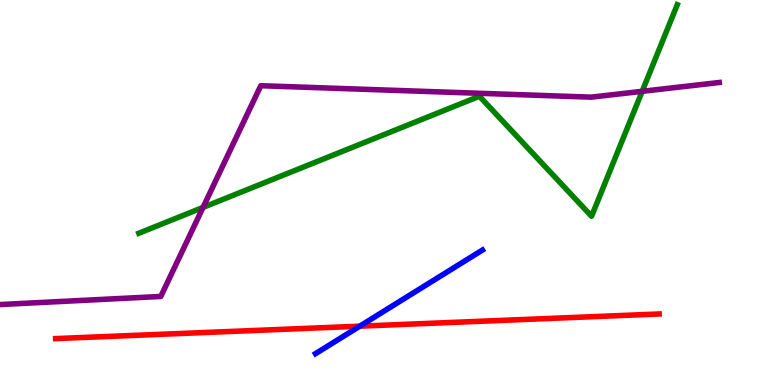[{'lines': ['blue', 'red'], 'intersections': [{'x': 4.64, 'y': 1.53}]}, {'lines': ['green', 'red'], 'intersections': []}, {'lines': ['purple', 'red'], 'intersections': []}, {'lines': ['blue', 'green'], 'intersections': []}, {'lines': ['blue', 'purple'], 'intersections': []}, {'lines': ['green', 'purple'], 'intersections': [{'x': 2.62, 'y': 4.61}, {'x': 8.29, 'y': 7.63}]}]